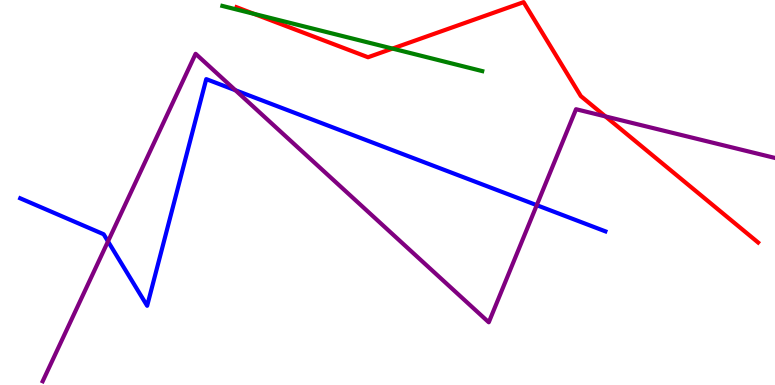[{'lines': ['blue', 'red'], 'intersections': []}, {'lines': ['green', 'red'], 'intersections': [{'x': 3.28, 'y': 9.64}, {'x': 5.06, 'y': 8.74}]}, {'lines': ['purple', 'red'], 'intersections': [{'x': 7.81, 'y': 6.98}]}, {'lines': ['blue', 'green'], 'intersections': []}, {'lines': ['blue', 'purple'], 'intersections': [{'x': 1.39, 'y': 3.73}, {'x': 3.04, 'y': 7.66}, {'x': 6.93, 'y': 4.67}]}, {'lines': ['green', 'purple'], 'intersections': []}]